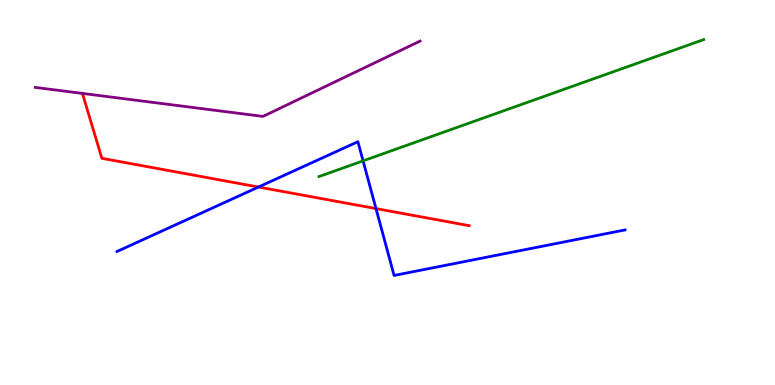[{'lines': ['blue', 'red'], 'intersections': [{'x': 3.34, 'y': 5.14}, {'x': 4.85, 'y': 4.58}]}, {'lines': ['green', 'red'], 'intersections': []}, {'lines': ['purple', 'red'], 'intersections': []}, {'lines': ['blue', 'green'], 'intersections': [{'x': 4.68, 'y': 5.82}]}, {'lines': ['blue', 'purple'], 'intersections': []}, {'lines': ['green', 'purple'], 'intersections': []}]